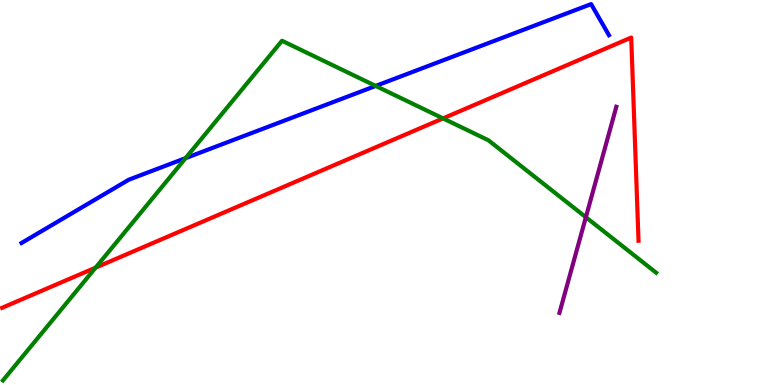[{'lines': ['blue', 'red'], 'intersections': []}, {'lines': ['green', 'red'], 'intersections': [{'x': 1.23, 'y': 3.05}, {'x': 5.72, 'y': 6.92}]}, {'lines': ['purple', 'red'], 'intersections': []}, {'lines': ['blue', 'green'], 'intersections': [{'x': 2.39, 'y': 5.89}, {'x': 4.85, 'y': 7.77}]}, {'lines': ['blue', 'purple'], 'intersections': []}, {'lines': ['green', 'purple'], 'intersections': [{'x': 7.56, 'y': 4.36}]}]